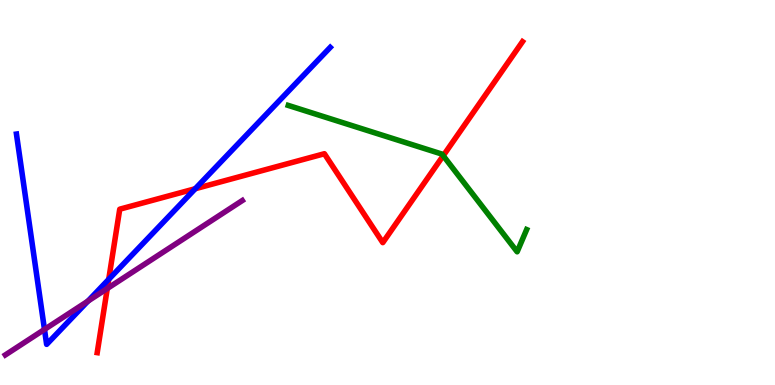[{'lines': ['blue', 'red'], 'intersections': [{'x': 1.4, 'y': 2.74}, {'x': 2.52, 'y': 5.1}]}, {'lines': ['green', 'red'], 'intersections': [{'x': 5.72, 'y': 5.96}]}, {'lines': ['purple', 'red'], 'intersections': [{'x': 1.38, 'y': 2.51}]}, {'lines': ['blue', 'green'], 'intersections': []}, {'lines': ['blue', 'purple'], 'intersections': [{'x': 0.574, 'y': 1.44}, {'x': 1.14, 'y': 2.18}]}, {'lines': ['green', 'purple'], 'intersections': []}]